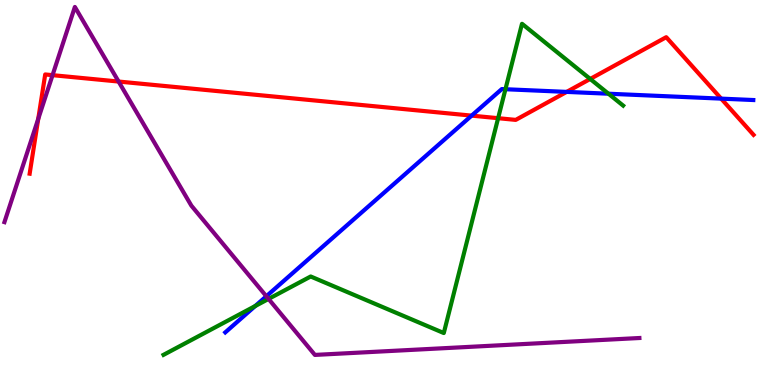[{'lines': ['blue', 'red'], 'intersections': [{'x': 6.09, 'y': 7.0}, {'x': 7.31, 'y': 7.61}, {'x': 9.31, 'y': 7.44}]}, {'lines': ['green', 'red'], 'intersections': [{'x': 6.43, 'y': 6.93}, {'x': 7.62, 'y': 7.95}]}, {'lines': ['purple', 'red'], 'intersections': [{'x': 0.494, 'y': 6.91}, {'x': 0.678, 'y': 8.05}, {'x': 1.53, 'y': 7.88}]}, {'lines': ['blue', 'green'], 'intersections': [{'x': 3.29, 'y': 2.05}, {'x': 6.52, 'y': 7.68}, {'x': 7.85, 'y': 7.57}]}, {'lines': ['blue', 'purple'], 'intersections': [{'x': 3.44, 'y': 2.31}]}, {'lines': ['green', 'purple'], 'intersections': [{'x': 3.47, 'y': 2.24}]}]